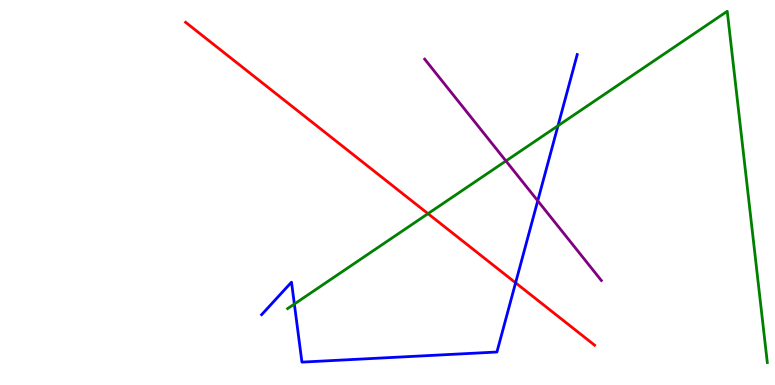[{'lines': ['blue', 'red'], 'intersections': [{'x': 6.65, 'y': 2.65}]}, {'lines': ['green', 'red'], 'intersections': [{'x': 5.52, 'y': 4.45}]}, {'lines': ['purple', 'red'], 'intersections': []}, {'lines': ['blue', 'green'], 'intersections': [{'x': 3.8, 'y': 2.1}, {'x': 7.2, 'y': 6.73}]}, {'lines': ['blue', 'purple'], 'intersections': [{'x': 6.94, 'y': 4.78}]}, {'lines': ['green', 'purple'], 'intersections': [{'x': 6.53, 'y': 5.82}]}]